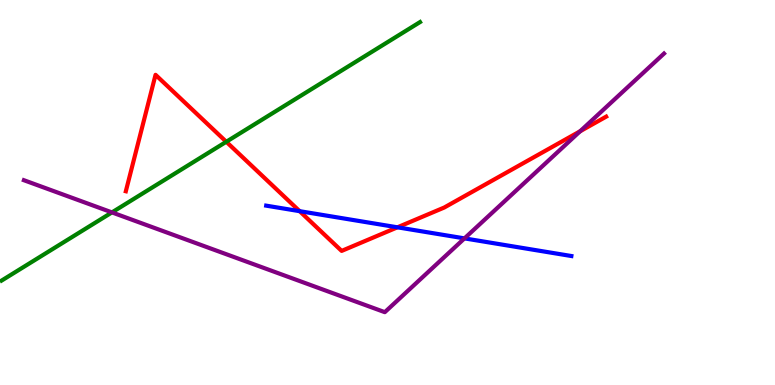[{'lines': ['blue', 'red'], 'intersections': [{'x': 3.87, 'y': 4.52}, {'x': 5.13, 'y': 4.1}]}, {'lines': ['green', 'red'], 'intersections': [{'x': 2.92, 'y': 6.32}]}, {'lines': ['purple', 'red'], 'intersections': [{'x': 7.49, 'y': 6.59}]}, {'lines': ['blue', 'green'], 'intersections': []}, {'lines': ['blue', 'purple'], 'intersections': [{'x': 5.99, 'y': 3.81}]}, {'lines': ['green', 'purple'], 'intersections': [{'x': 1.44, 'y': 4.48}]}]